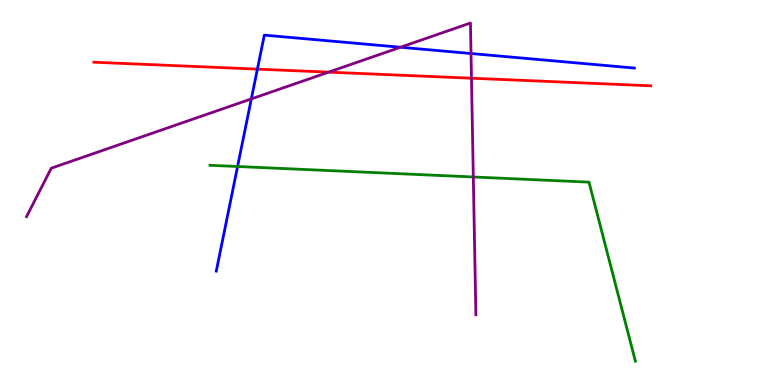[{'lines': ['blue', 'red'], 'intersections': [{'x': 3.32, 'y': 8.2}]}, {'lines': ['green', 'red'], 'intersections': []}, {'lines': ['purple', 'red'], 'intersections': [{'x': 4.24, 'y': 8.13}, {'x': 6.08, 'y': 7.97}]}, {'lines': ['blue', 'green'], 'intersections': [{'x': 3.07, 'y': 5.68}]}, {'lines': ['blue', 'purple'], 'intersections': [{'x': 3.24, 'y': 7.43}, {'x': 5.17, 'y': 8.77}, {'x': 6.08, 'y': 8.61}]}, {'lines': ['green', 'purple'], 'intersections': [{'x': 6.11, 'y': 5.4}]}]